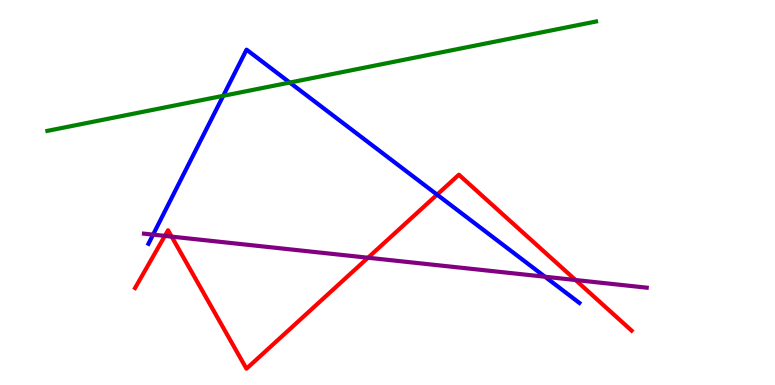[{'lines': ['blue', 'red'], 'intersections': [{'x': 5.64, 'y': 4.94}]}, {'lines': ['green', 'red'], 'intersections': []}, {'lines': ['purple', 'red'], 'intersections': [{'x': 2.13, 'y': 3.87}, {'x': 2.21, 'y': 3.85}, {'x': 4.75, 'y': 3.31}, {'x': 7.43, 'y': 2.73}]}, {'lines': ['blue', 'green'], 'intersections': [{'x': 2.88, 'y': 7.51}, {'x': 3.74, 'y': 7.86}]}, {'lines': ['blue', 'purple'], 'intersections': [{'x': 1.98, 'y': 3.91}, {'x': 7.03, 'y': 2.81}]}, {'lines': ['green', 'purple'], 'intersections': []}]